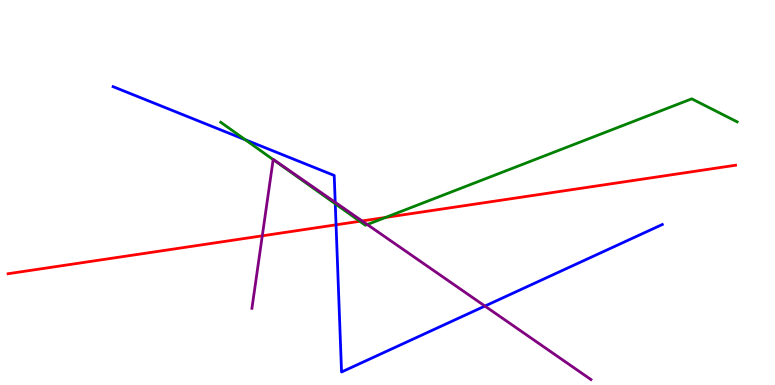[{'lines': ['blue', 'red'], 'intersections': [{'x': 4.34, 'y': 4.16}]}, {'lines': ['green', 'red'], 'intersections': [{'x': 4.64, 'y': 4.25}, {'x': 4.98, 'y': 4.35}]}, {'lines': ['purple', 'red'], 'intersections': [{'x': 3.38, 'y': 3.87}, {'x': 4.67, 'y': 4.26}]}, {'lines': ['blue', 'green'], 'intersections': [{'x': 3.17, 'y': 6.37}, {'x': 4.33, 'y': 4.71}]}, {'lines': ['blue', 'purple'], 'intersections': [{'x': 4.33, 'y': 4.75}, {'x': 6.26, 'y': 2.05}]}, {'lines': ['green', 'purple'], 'intersections': [{'x': 3.52, 'y': 5.85}, {'x': 4.74, 'y': 4.17}]}]